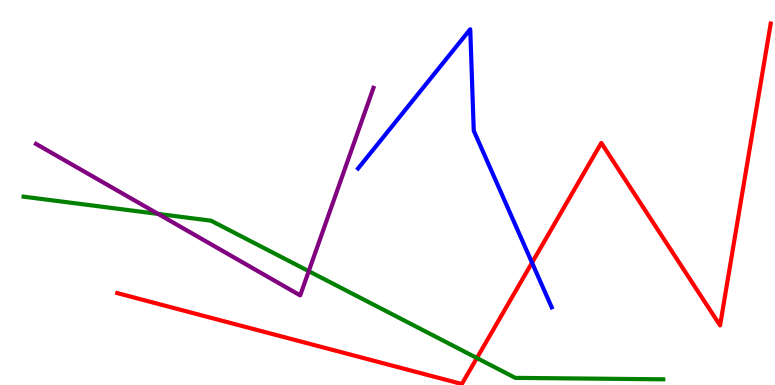[{'lines': ['blue', 'red'], 'intersections': [{'x': 6.86, 'y': 3.18}]}, {'lines': ['green', 'red'], 'intersections': [{'x': 6.15, 'y': 0.701}]}, {'lines': ['purple', 'red'], 'intersections': []}, {'lines': ['blue', 'green'], 'intersections': []}, {'lines': ['blue', 'purple'], 'intersections': []}, {'lines': ['green', 'purple'], 'intersections': [{'x': 2.04, 'y': 4.44}, {'x': 3.98, 'y': 2.96}]}]